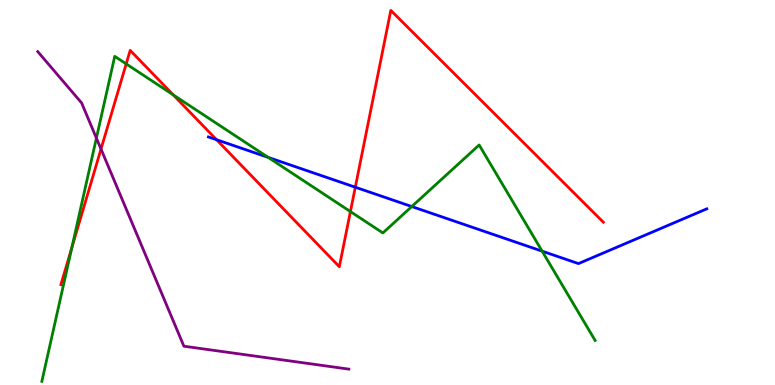[{'lines': ['blue', 'red'], 'intersections': [{'x': 2.79, 'y': 6.37}, {'x': 4.58, 'y': 5.14}]}, {'lines': ['green', 'red'], 'intersections': [{'x': 0.927, 'y': 3.57}, {'x': 1.63, 'y': 8.34}, {'x': 2.23, 'y': 7.54}, {'x': 4.52, 'y': 4.5}]}, {'lines': ['purple', 'red'], 'intersections': [{'x': 1.3, 'y': 6.13}]}, {'lines': ['blue', 'green'], 'intersections': [{'x': 3.46, 'y': 5.91}, {'x': 5.31, 'y': 4.64}, {'x': 7.0, 'y': 3.48}]}, {'lines': ['blue', 'purple'], 'intersections': []}, {'lines': ['green', 'purple'], 'intersections': [{'x': 1.24, 'y': 6.41}]}]